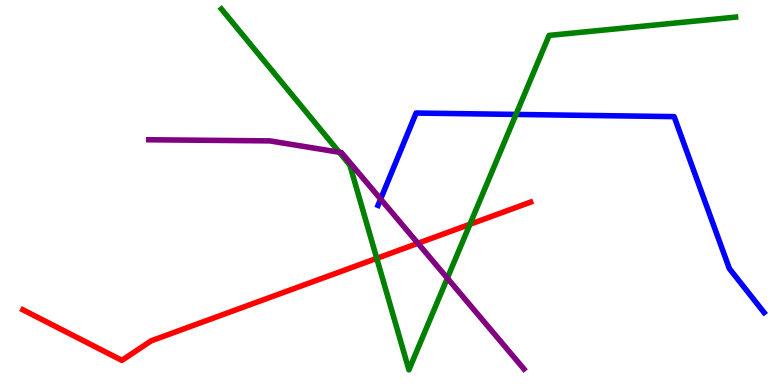[{'lines': ['blue', 'red'], 'intersections': []}, {'lines': ['green', 'red'], 'intersections': [{'x': 4.86, 'y': 3.29}, {'x': 6.06, 'y': 4.17}]}, {'lines': ['purple', 'red'], 'intersections': [{'x': 5.39, 'y': 3.68}]}, {'lines': ['blue', 'green'], 'intersections': [{'x': 6.66, 'y': 7.03}]}, {'lines': ['blue', 'purple'], 'intersections': [{'x': 4.91, 'y': 4.83}]}, {'lines': ['green', 'purple'], 'intersections': [{'x': 4.38, 'y': 6.05}, {'x': 5.77, 'y': 2.77}]}]